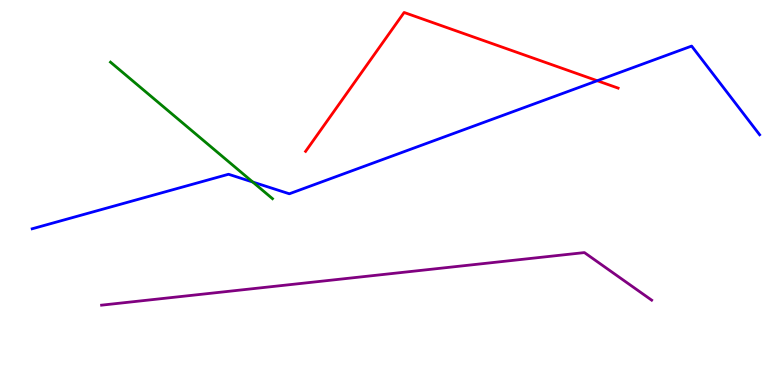[{'lines': ['blue', 'red'], 'intersections': [{'x': 7.71, 'y': 7.9}]}, {'lines': ['green', 'red'], 'intersections': []}, {'lines': ['purple', 'red'], 'intersections': []}, {'lines': ['blue', 'green'], 'intersections': [{'x': 3.26, 'y': 5.27}]}, {'lines': ['blue', 'purple'], 'intersections': []}, {'lines': ['green', 'purple'], 'intersections': []}]